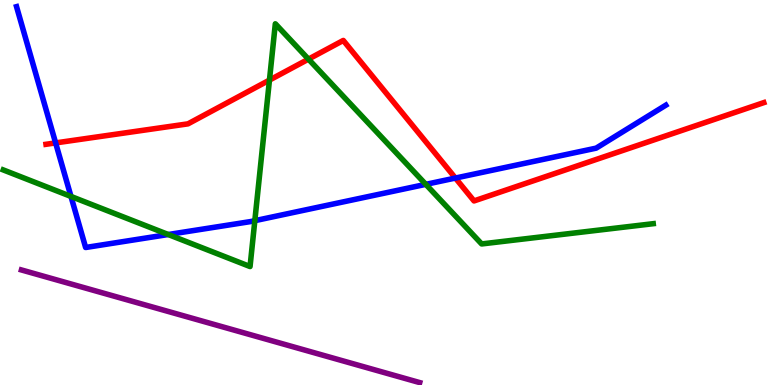[{'lines': ['blue', 'red'], 'intersections': [{'x': 0.718, 'y': 6.29}, {'x': 5.88, 'y': 5.38}]}, {'lines': ['green', 'red'], 'intersections': [{'x': 3.48, 'y': 7.92}, {'x': 3.98, 'y': 8.46}]}, {'lines': ['purple', 'red'], 'intersections': []}, {'lines': ['blue', 'green'], 'intersections': [{'x': 0.916, 'y': 4.9}, {'x': 2.17, 'y': 3.91}, {'x': 3.29, 'y': 4.27}, {'x': 5.49, 'y': 5.21}]}, {'lines': ['blue', 'purple'], 'intersections': []}, {'lines': ['green', 'purple'], 'intersections': []}]